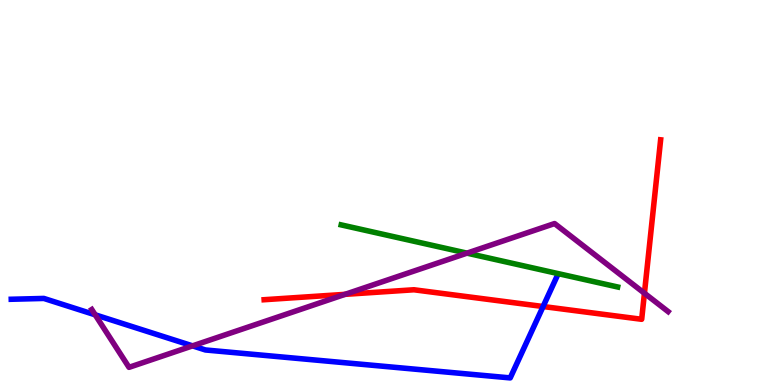[{'lines': ['blue', 'red'], 'intersections': [{'x': 7.01, 'y': 2.04}]}, {'lines': ['green', 'red'], 'intersections': []}, {'lines': ['purple', 'red'], 'intersections': [{'x': 4.45, 'y': 2.35}, {'x': 8.32, 'y': 2.38}]}, {'lines': ['blue', 'green'], 'intersections': []}, {'lines': ['blue', 'purple'], 'intersections': [{'x': 1.23, 'y': 1.82}, {'x': 2.48, 'y': 1.02}]}, {'lines': ['green', 'purple'], 'intersections': [{'x': 6.03, 'y': 3.42}]}]